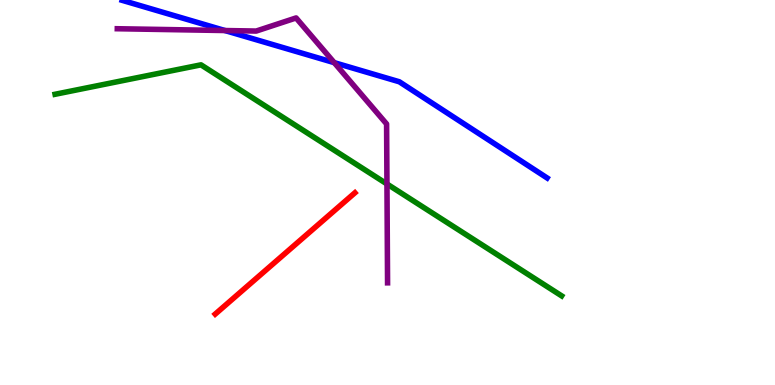[{'lines': ['blue', 'red'], 'intersections': []}, {'lines': ['green', 'red'], 'intersections': []}, {'lines': ['purple', 'red'], 'intersections': []}, {'lines': ['blue', 'green'], 'intersections': []}, {'lines': ['blue', 'purple'], 'intersections': [{'x': 2.9, 'y': 9.21}, {'x': 4.31, 'y': 8.37}]}, {'lines': ['green', 'purple'], 'intersections': [{'x': 4.99, 'y': 5.22}]}]